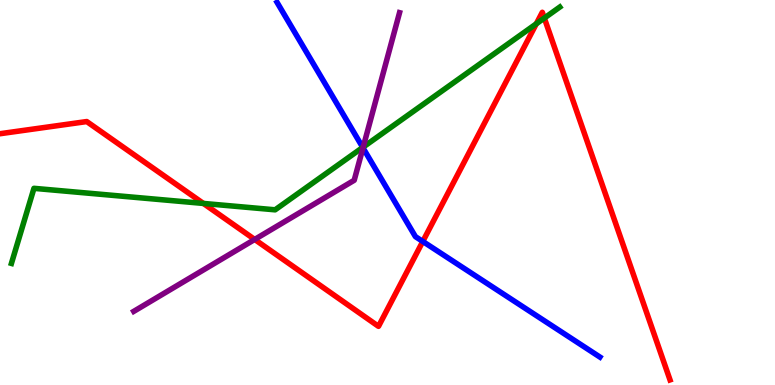[{'lines': ['blue', 'red'], 'intersections': [{'x': 5.46, 'y': 3.73}]}, {'lines': ['green', 'red'], 'intersections': [{'x': 2.62, 'y': 4.72}, {'x': 6.92, 'y': 9.38}, {'x': 7.02, 'y': 9.53}]}, {'lines': ['purple', 'red'], 'intersections': [{'x': 3.29, 'y': 3.78}]}, {'lines': ['blue', 'green'], 'intersections': [{'x': 4.68, 'y': 6.17}]}, {'lines': ['blue', 'purple'], 'intersections': [{'x': 4.68, 'y': 6.16}]}, {'lines': ['green', 'purple'], 'intersections': [{'x': 4.69, 'y': 6.18}]}]